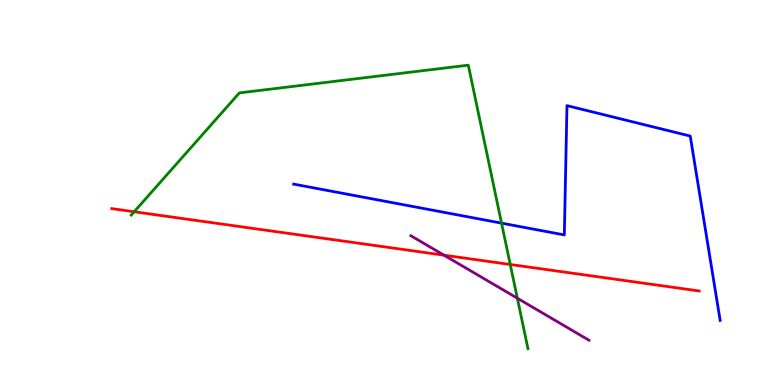[{'lines': ['blue', 'red'], 'intersections': []}, {'lines': ['green', 'red'], 'intersections': [{'x': 1.73, 'y': 4.5}, {'x': 6.58, 'y': 3.13}]}, {'lines': ['purple', 'red'], 'intersections': [{'x': 5.73, 'y': 3.37}]}, {'lines': ['blue', 'green'], 'intersections': [{'x': 6.47, 'y': 4.2}]}, {'lines': ['blue', 'purple'], 'intersections': []}, {'lines': ['green', 'purple'], 'intersections': [{'x': 6.68, 'y': 2.25}]}]